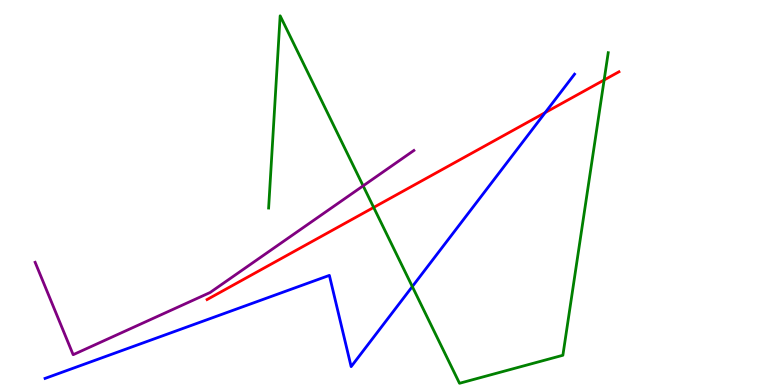[{'lines': ['blue', 'red'], 'intersections': [{'x': 7.04, 'y': 7.08}]}, {'lines': ['green', 'red'], 'intersections': [{'x': 4.82, 'y': 4.61}, {'x': 7.8, 'y': 7.92}]}, {'lines': ['purple', 'red'], 'intersections': []}, {'lines': ['blue', 'green'], 'intersections': [{'x': 5.32, 'y': 2.56}]}, {'lines': ['blue', 'purple'], 'intersections': []}, {'lines': ['green', 'purple'], 'intersections': [{'x': 4.69, 'y': 5.17}]}]